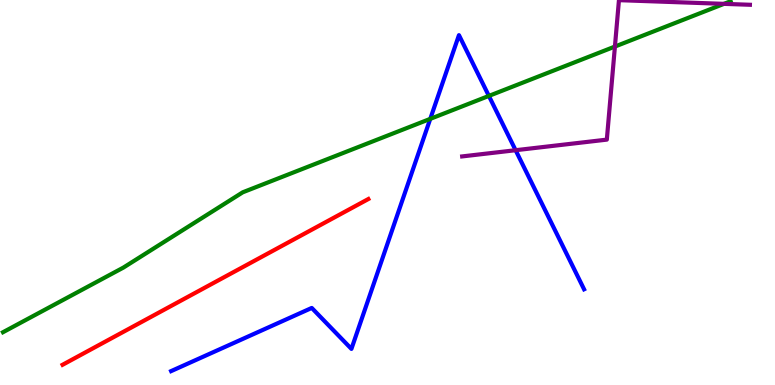[{'lines': ['blue', 'red'], 'intersections': []}, {'lines': ['green', 'red'], 'intersections': []}, {'lines': ['purple', 'red'], 'intersections': []}, {'lines': ['blue', 'green'], 'intersections': [{'x': 5.55, 'y': 6.91}, {'x': 6.31, 'y': 7.51}]}, {'lines': ['blue', 'purple'], 'intersections': [{'x': 6.65, 'y': 6.1}]}, {'lines': ['green', 'purple'], 'intersections': [{'x': 7.93, 'y': 8.79}, {'x': 9.34, 'y': 9.9}]}]